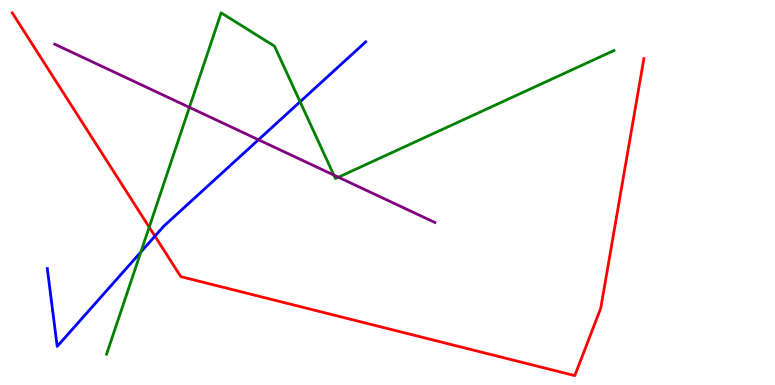[{'lines': ['blue', 'red'], 'intersections': [{'x': 2.0, 'y': 3.87}]}, {'lines': ['green', 'red'], 'intersections': [{'x': 1.93, 'y': 4.1}]}, {'lines': ['purple', 'red'], 'intersections': []}, {'lines': ['blue', 'green'], 'intersections': [{'x': 1.82, 'y': 3.45}, {'x': 3.87, 'y': 7.36}]}, {'lines': ['blue', 'purple'], 'intersections': [{'x': 3.34, 'y': 6.37}]}, {'lines': ['green', 'purple'], 'intersections': [{'x': 2.44, 'y': 7.21}, {'x': 4.31, 'y': 5.45}, {'x': 4.37, 'y': 5.4}]}]